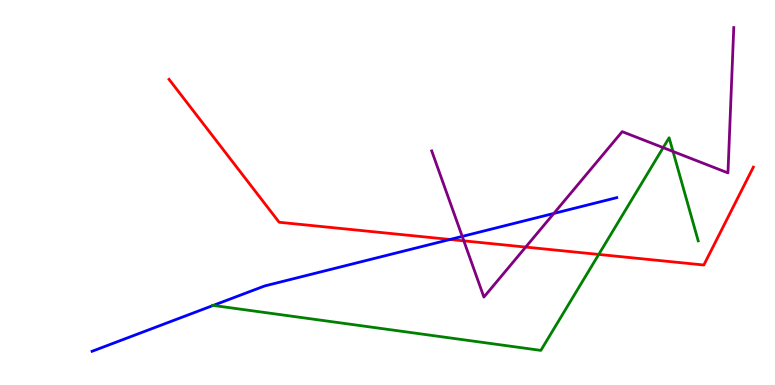[{'lines': ['blue', 'red'], 'intersections': [{'x': 5.81, 'y': 3.78}]}, {'lines': ['green', 'red'], 'intersections': [{'x': 7.73, 'y': 3.39}]}, {'lines': ['purple', 'red'], 'intersections': [{'x': 5.98, 'y': 3.74}, {'x': 6.78, 'y': 3.58}]}, {'lines': ['blue', 'green'], 'intersections': [{'x': 2.75, 'y': 2.07}]}, {'lines': ['blue', 'purple'], 'intersections': [{'x': 5.96, 'y': 3.86}, {'x': 7.15, 'y': 4.46}]}, {'lines': ['green', 'purple'], 'intersections': [{'x': 8.56, 'y': 6.17}, {'x': 8.68, 'y': 6.07}]}]